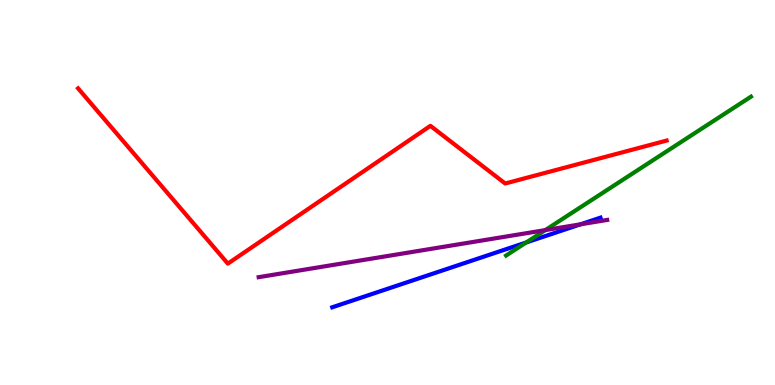[{'lines': ['blue', 'red'], 'intersections': []}, {'lines': ['green', 'red'], 'intersections': []}, {'lines': ['purple', 'red'], 'intersections': []}, {'lines': ['blue', 'green'], 'intersections': [{'x': 6.79, 'y': 3.7}]}, {'lines': ['blue', 'purple'], 'intersections': [{'x': 7.49, 'y': 4.17}]}, {'lines': ['green', 'purple'], 'intersections': [{'x': 7.04, 'y': 4.02}]}]